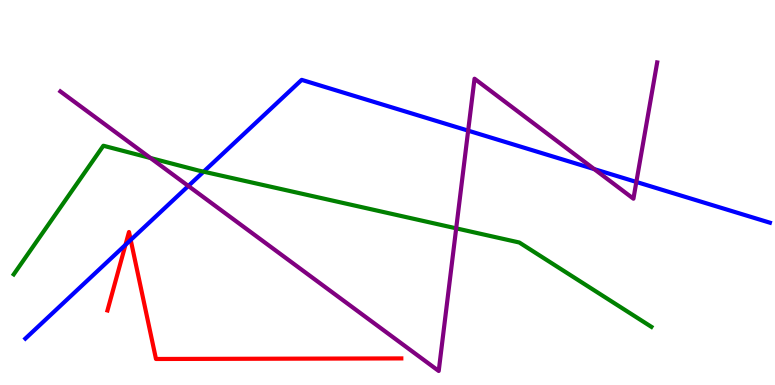[{'lines': ['blue', 'red'], 'intersections': [{'x': 1.62, 'y': 3.64}, {'x': 1.69, 'y': 3.77}]}, {'lines': ['green', 'red'], 'intersections': []}, {'lines': ['purple', 'red'], 'intersections': []}, {'lines': ['blue', 'green'], 'intersections': [{'x': 2.63, 'y': 5.54}]}, {'lines': ['blue', 'purple'], 'intersections': [{'x': 2.43, 'y': 5.17}, {'x': 6.04, 'y': 6.61}, {'x': 7.67, 'y': 5.61}, {'x': 8.21, 'y': 5.27}]}, {'lines': ['green', 'purple'], 'intersections': [{'x': 1.94, 'y': 5.9}, {'x': 5.89, 'y': 4.07}]}]